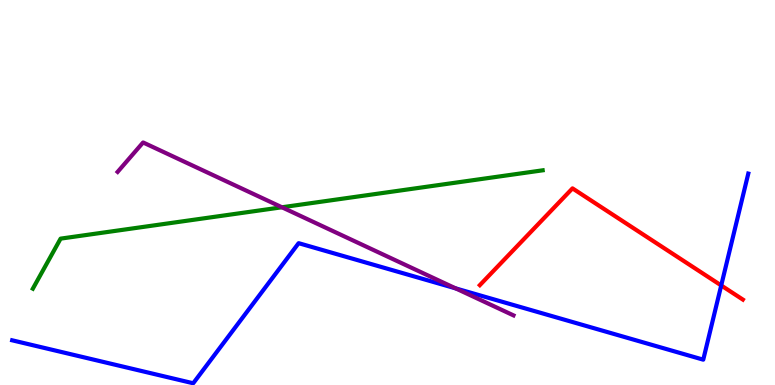[{'lines': ['blue', 'red'], 'intersections': [{'x': 9.31, 'y': 2.59}]}, {'lines': ['green', 'red'], 'intersections': []}, {'lines': ['purple', 'red'], 'intersections': []}, {'lines': ['blue', 'green'], 'intersections': []}, {'lines': ['blue', 'purple'], 'intersections': [{'x': 5.88, 'y': 2.51}]}, {'lines': ['green', 'purple'], 'intersections': [{'x': 3.64, 'y': 4.62}]}]